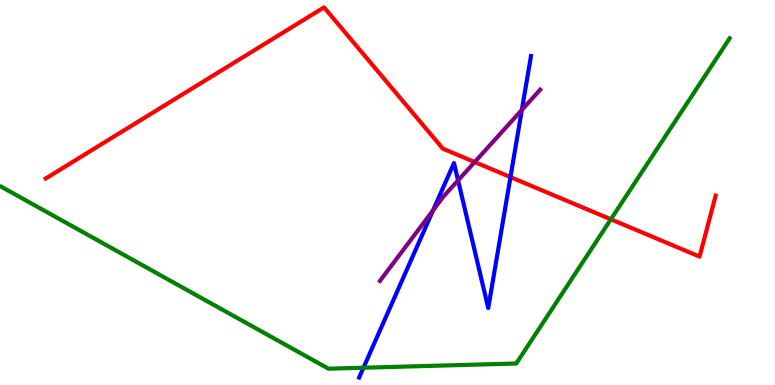[{'lines': ['blue', 'red'], 'intersections': [{'x': 6.59, 'y': 5.4}]}, {'lines': ['green', 'red'], 'intersections': [{'x': 7.88, 'y': 4.3}]}, {'lines': ['purple', 'red'], 'intersections': [{'x': 6.12, 'y': 5.79}]}, {'lines': ['blue', 'green'], 'intersections': [{'x': 4.69, 'y': 0.449}]}, {'lines': ['blue', 'purple'], 'intersections': [{'x': 5.59, 'y': 4.54}, {'x': 5.91, 'y': 5.31}, {'x': 6.73, 'y': 7.14}]}, {'lines': ['green', 'purple'], 'intersections': []}]